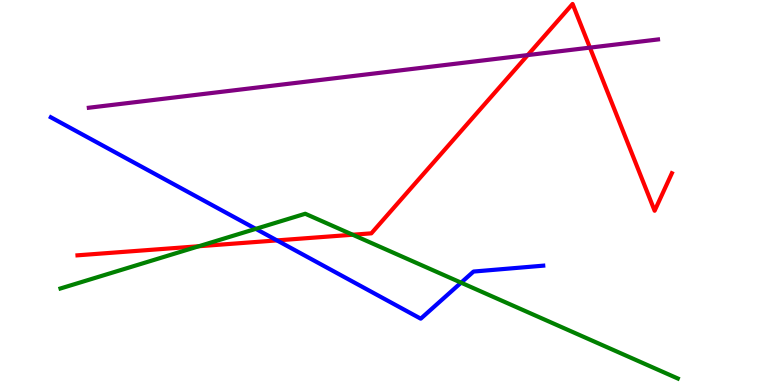[{'lines': ['blue', 'red'], 'intersections': [{'x': 3.57, 'y': 3.76}]}, {'lines': ['green', 'red'], 'intersections': [{'x': 2.57, 'y': 3.6}, {'x': 4.55, 'y': 3.9}]}, {'lines': ['purple', 'red'], 'intersections': [{'x': 6.81, 'y': 8.57}, {'x': 7.61, 'y': 8.76}]}, {'lines': ['blue', 'green'], 'intersections': [{'x': 3.3, 'y': 4.06}, {'x': 5.95, 'y': 2.66}]}, {'lines': ['blue', 'purple'], 'intersections': []}, {'lines': ['green', 'purple'], 'intersections': []}]